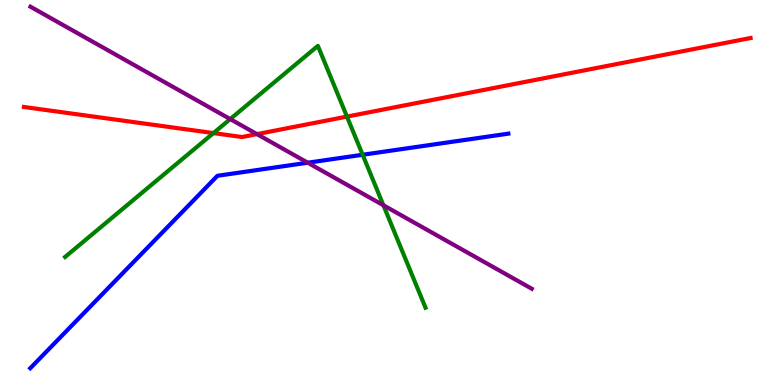[{'lines': ['blue', 'red'], 'intersections': []}, {'lines': ['green', 'red'], 'intersections': [{'x': 2.75, 'y': 6.54}, {'x': 4.48, 'y': 6.97}]}, {'lines': ['purple', 'red'], 'intersections': [{'x': 3.32, 'y': 6.52}]}, {'lines': ['blue', 'green'], 'intersections': [{'x': 4.68, 'y': 5.98}]}, {'lines': ['blue', 'purple'], 'intersections': [{'x': 3.97, 'y': 5.77}]}, {'lines': ['green', 'purple'], 'intersections': [{'x': 2.97, 'y': 6.91}, {'x': 4.95, 'y': 4.67}]}]